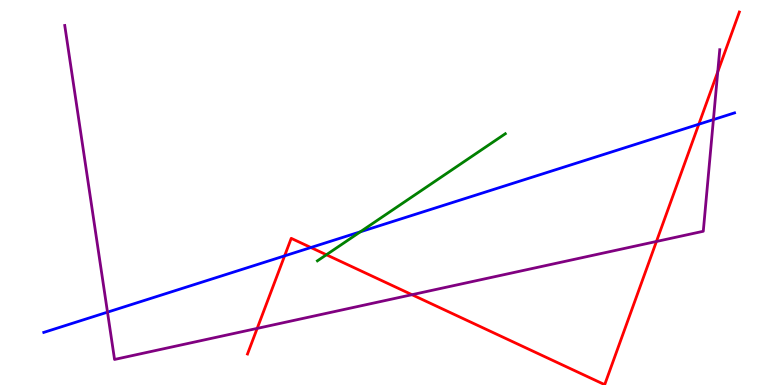[{'lines': ['blue', 'red'], 'intersections': [{'x': 3.67, 'y': 3.35}, {'x': 4.01, 'y': 3.57}, {'x': 9.02, 'y': 6.77}]}, {'lines': ['green', 'red'], 'intersections': [{'x': 4.21, 'y': 3.38}]}, {'lines': ['purple', 'red'], 'intersections': [{'x': 3.32, 'y': 1.47}, {'x': 5.32, 'y': 2.35}, {'x': 8.47, 'y': 3.73}, {'x': 9.26, 'y': 8.13}]}, {'lines': ['blue', 'green'], 'intersections': [{'x': 4.65, 'y': 3.98}]}, {'lines': ['blue', 'purple'], 'intersections': [{'x': 1.39, 'y': 1.89}, {'x': 9.21, 'y': 6.89}]}, {'lines': ['green', 'purple'], 'intersections': []}]